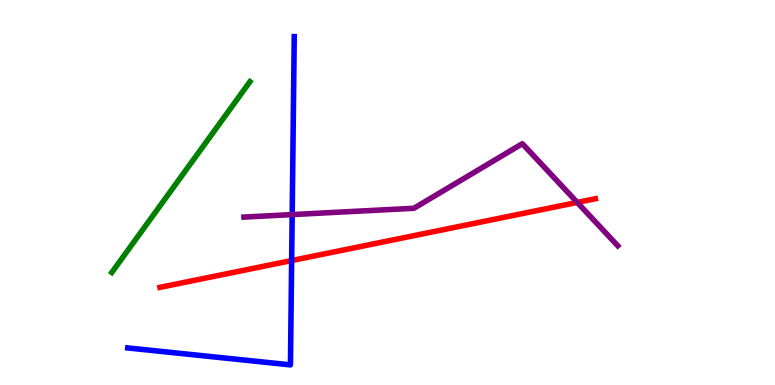[{'lines': ['blue', 'red'], 'intersections': [{'x': 3.76, 'y': 3.23}]}, {'lines': ['green', 'red'], 'intersections': []}, {'lines': ['purple', 'red'], 'intersections': [{'x': 7.45, 'y': 4.74}]}, {'lines': ['blue', 'green'], 'intersections': []}, {'lines': ['blue', 'purple'], 'intersections': [{'x': 3.77, 'y': 4.43}]}, {'lines': ['green', 'purple'], 'intersections': []}]